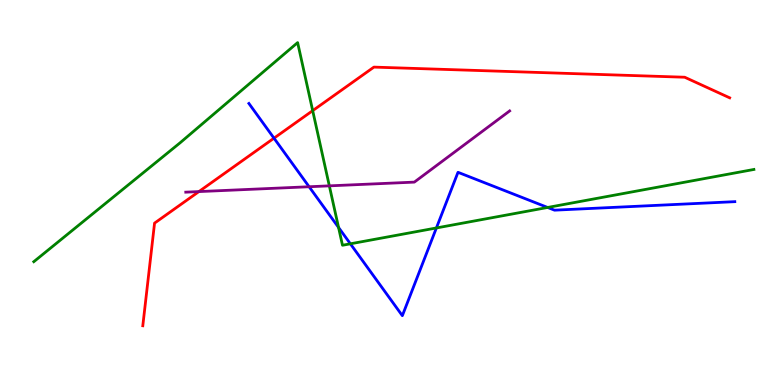[{'lines': ['blue', 'red'], 'intersections': [{'x': 3.54, 'y': 6.41}]}, {'lines': ['green', 'red'], 'intersections': [{'x': 4.03, 'y': 7.13}]}, {'lines': ['purple', 'red'], 'intersections': [{'x': 2.57, 'y': 5.02}]}, {'lines': ['blue', 'green'], 'intersections': [{'x': 4.37, 'y': 4.09}, {'x': 4.52, 'y': 3.67}, {'x': 5.63, 'y': 4.08}, {'x': 7.07, 'y': 4.61}]}, {'lines': ['blue', 'purple'], 'intersections': [{'x': 3.99, 'y': 5.15}]}, {'lines': ['green', 'purple'], 'intersections': [{'x': 4.25, 'y': 5.17}]}]